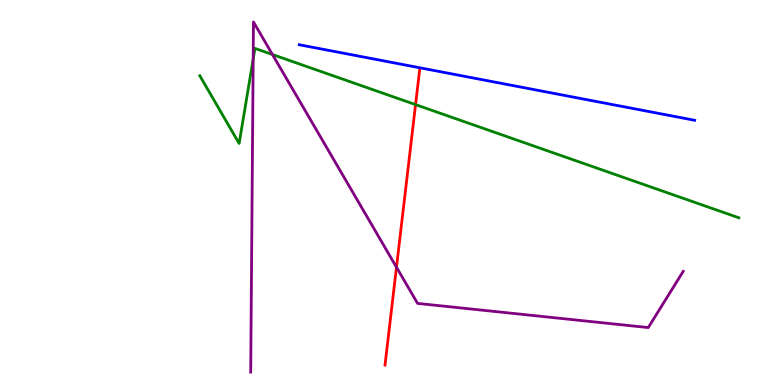[{'lines': ['blue', 'red'], 'intersections': []}, {'lines': ['green', 'red'], 'intersections': [{'x': 5.36, 'y': 7.28}]}, {'lines': ['purple', 'red'], 'intersections': [{'x': 5.12, 'y': 3.06}]}, {'lines': ['blue', 'green'], 'intersections': []}, {'lines': ['blue', 'purple'], 'intersections': []}, {'lines': ['green', 'purple'], 'intersections': [{'x': 3.27, 'y': 8.47}, {'x': 3.52, 'y': 8.58}]}]